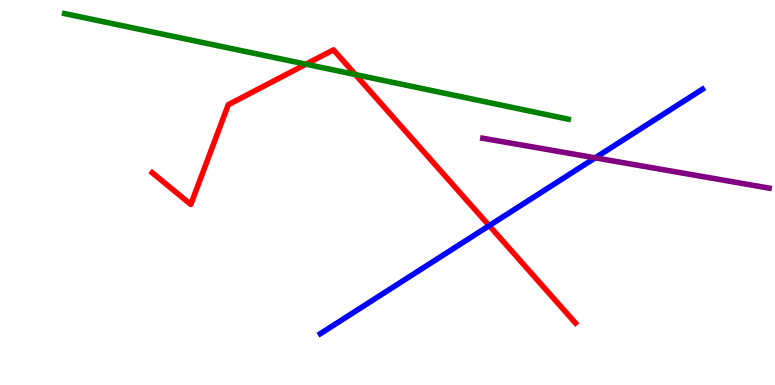[{'lines': ['blue', 'red'], 'intersections': [{'x': 6.31, 'y': 4.14}]}, {'lines': ['green', 'red'], 'intersections': [{'x': 3.95, 'y': 8.33}, {'x': 4.59, 'y': 8.06}]}, {'lines': ['purple', 'red'], 'intersections': []}, {'lines': ['blue', 'green'], 'intersections': []}, {'lines': ['blue', 'purple'], 'intersections': [{'x': 7.68, 'y': 5.9}]}, {'lines': ['green', 'purple'], 'intersections': []}]